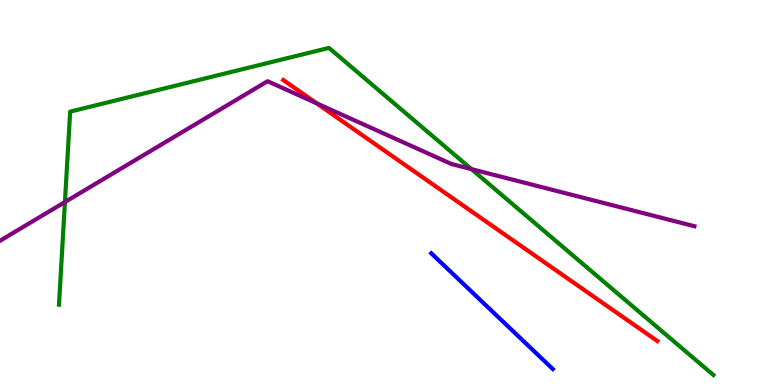[{'lines': ['blue', 'red'], 'intersections': []}, {'lines': ['green', 'red'], 'intersections': []}, {'lines': ['purple', 'red'], 'intersections': [{'x': 4.09, 'y': 7.32}]}, {'lines': ['blue', 'green'], 'intersections': []}, {'lines': ['blue', 'purple'], 'intersections': []}, {'lines': ['green', 'purple'], 'intersections': [{'x': 0.838, 'y': 4.75}, {'x': 6.08, 'y': 5.61}]}]